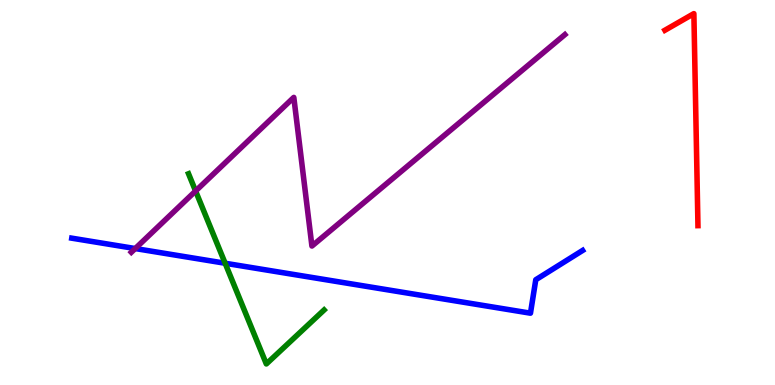[{'lines': ['blue', 'red'], 'intersections': []}, {'lines': ['green', 'red'], 'intersections': []}, {'lines': ['purple', 'red'], 'intersections': []}, {'lines': ['blue', 'green'], 'intersections': [{'x': 2.91, 'y': 3.16}]}, {'lines': ['blue', 'purple'], 'intersections': [{'x': 1.74, 'y': 3.54}]}, {'lines': ['green', 'purple'], 'intersections': [{'x': 2.52, 'y': 5.04}]}]